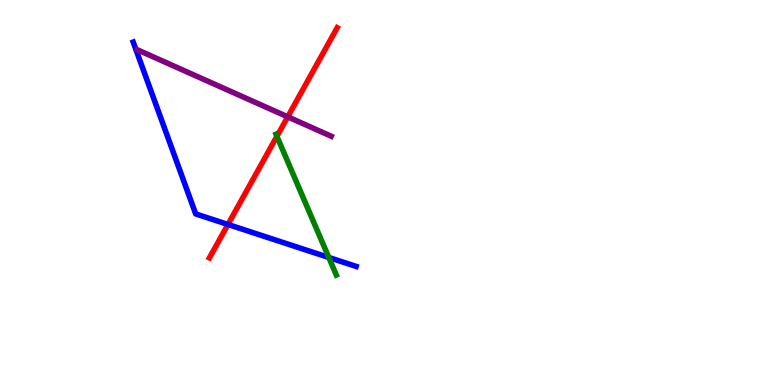[{'lines': ['blue', 'red'], 'intersections': [{'x': 2.94, 'y': 4.17}]}, {'lines': ['green', 'red'], 'intersections': [{'x': 3.57, 'y': 6.46}]}, {'lines': ['purple', 'red'], 'intersections': [{'x': 3.71, 'y': 6.97}]}, {'lines': ['blue', 'green'], 'intersections': [{'x': 4.24, 'y': 3.31}]}, {'lines': ['blue', 'purple'], 'intersections': []}, {'lines': ['green', 'purple'], 'intersections': []}]